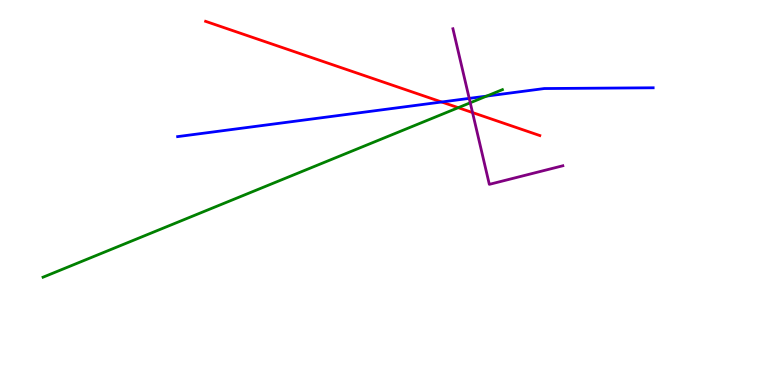[{'lines': ['blue', 'red'], 'intersections': [{'x': 5.7, 'y': 7.35}]}, {'lines': ['green', 'red'], 'intersections': [{'x': 5.91, 'y': 7.2}]}, {'lines': ['purple', 'red'], 'intersections': [{'x': 6.1, 'y': 7.08}]}, {'lines': ['blue', 'green'], 'intersections': [{'x': 6.28, 'y': 7.5}]}, {'lines': ['blue', 'purple'], 'intersections': [{'x': 6.05, 'y': 7.44}]}, {'lines': ['green', 'purple'], 'intersections': [{'x': 6.07, 'y': 7.33}]}]